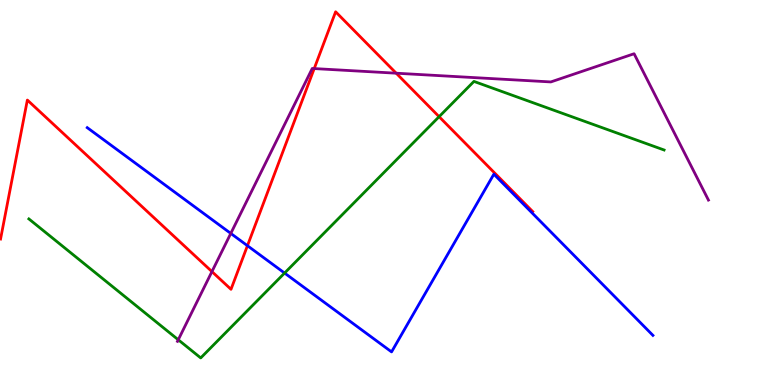[{'lines': ['blue', 'red'], 'intersections': [{'x': 3.19, 'y': 3.62}]}, {'lines': ['green', 'red'], 'intersections': [{'x': 5.67, 'y': 6.97}]}, {'lines': ['purple', 'red'], 'intersections': [{'x': 2.73, 'y': 2.95}, {'x': 4.05, 'y': 8.22}, {'x': 5.11, 'y': 8.1}]}, {'lines': ['blue', 'green'], 'intersections': [{'x': 3.67, 'y': 2.91}]}, {'lines': ['blue', 'purple'], 'intersections': [{'x': 2.98, 'y': 3.94}]}, {'lines': ['green', 'purple'], 'intersections': [{'x': 2.3, 'y': 1.17}]}]